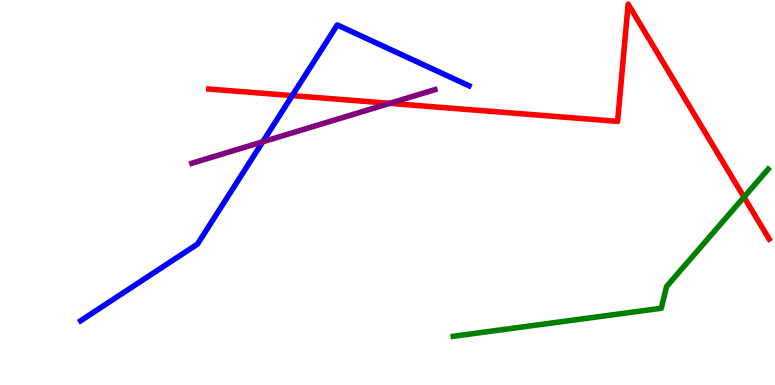[{'lines': ['blue', 'red'], 'intersections': [{'x': 3.77, 'y': 7.52}]}, {'lines': ['green', 'red'], 'intersections': [{'x': 9.6, 'y': 4.88}]}, {'lines': ['purple', 'red'], 'intersections': [{'x': 5.03, 'y': 7.32}]}, {'lines': ['blue', 'green'], 'intersections': []}, {'lines': ['blue', 'purple'], 'intersections': [{'x': 3.39, 'y': 6.32}]}, {'lines': ['green', 'purple'], 'intersections': []}]